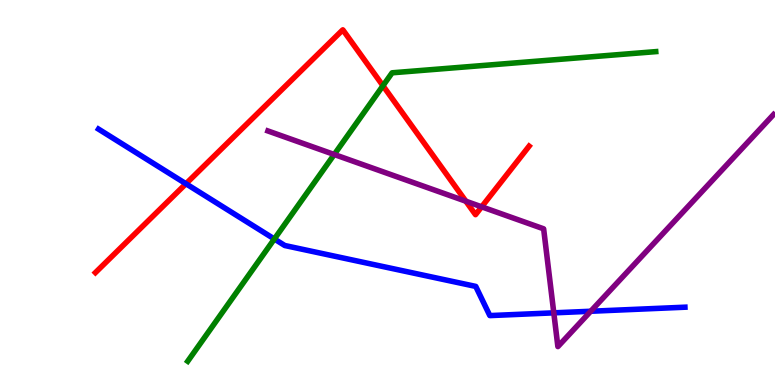[{'lines': ['blue', 'red'], 'intersections': [{'x': 2.4, 'y': 5.23}]}, {'lines': ['green', 'red'], 'intersections': [{'x': 4.94, 'y': 7.77}]}, {'lines': ['purple', 'red'], 'intersections': [{'x': 6.01, 'y': 4.77}, {'x': 6.21, 'y': 4.63}]}, {'lines': ['blue', 'green'], 'intersections': [{'x': 3.54, 'y': 3.79}]}, {'lines': ['blue', 'purple'], 'intersections': [{'x': 7.15, 'y': 1.87}, {'x': 7.62, 'y': 1.92}]}, {'lines': ['green', 'purple'], 'intersections': [{'x': 4.31, 'y': 5.99}]}]